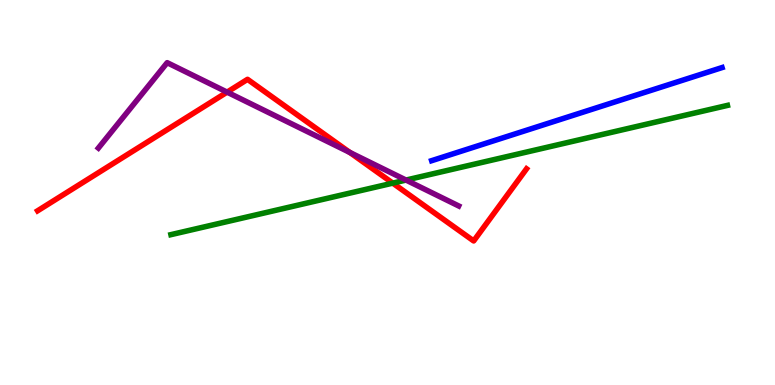[{'lines': ['blue', 'red'], 'intersections': []}, {'lines': ['green', 'red'], 'intersections': [{'x': 5.07, 'y': 5.24}]}, {'lines': ['purple', 'red'], 'intersections': [{'x': 2.93, 'y': 7.61}, {'x': 4.51, 'y': 6.04}]}, {'lines': ['blue', 'green'], 'intersections': []}, {'lines': ['blue', 'purple'], 'intersections': []}, {'lines': ['green', 'purple'], 'intersections': [{'x': 5.24, 'y': 5.32}]}]